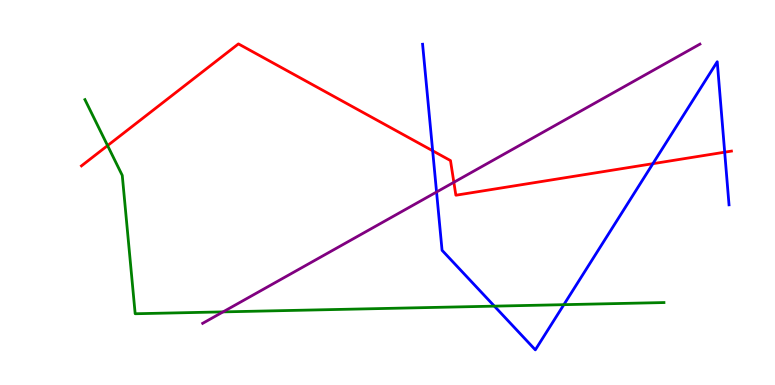[{'lines': ['blue', 'red'], 'intersections': [{'x': 5.58, 'y': 6.08}, {'x': 8.42, 'y': 5.75}, {'x': 9.35, 'y': 6.05}]}, {'lines': ['green', 'red'], 'intersections': [{'x': 1.39, 'y': 6.22}]}, {'lines': ['purple', 'red'], 'intersections': [{'x': 5.86, 'y': 5.27}]}, {'lines': ['blue', 'green'], 'intersections': [{'x': 6.38, 'y': 2.05}, {'x': 7.28, 'y': 2.09}]}, {'lines': ['blue', 'purple'], 'intersections': [{'x': 5.63, 'y': 5.01}]}, {'lines': ['green', 'purple'], 'intersections': [{'x': 2.88, 'y': 1.9}]}]